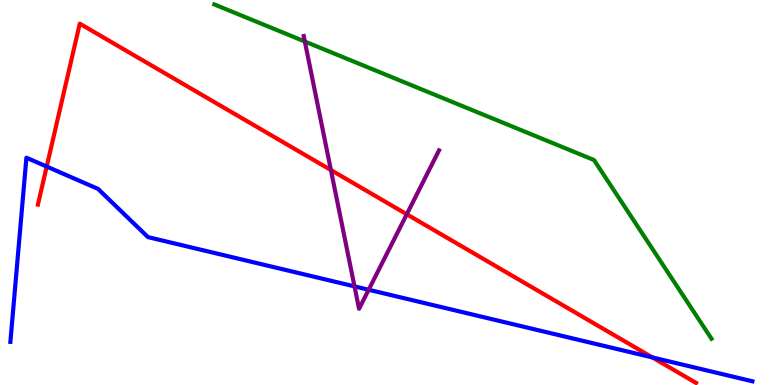[{'lines': ['blue', 'red'], 'intersections': [{'x': 0.603, 'y': 5.67}, {'x': 8.42, 'y': 0.716}]}, {'lines': ['green', 'red'], 'intersections': []}, {'lines': ['purple', 'red'], 'intersections': [{'x': 4.27, 'y': 5.58}, {'x': 5.25, 'y': 4.43}]}, {'lines': ['blue', 'green'], 'intersections': []}, {'lines': ['blue', 'purple'], 'intersections': [{'x': 4.57, 'y': 2.56}, {'x': 4.76, 'y': 2.47}]}, {'lines': ['green', 'purple'], 'intersections': [{'x': 3.93, 'y': 8.92}]}]